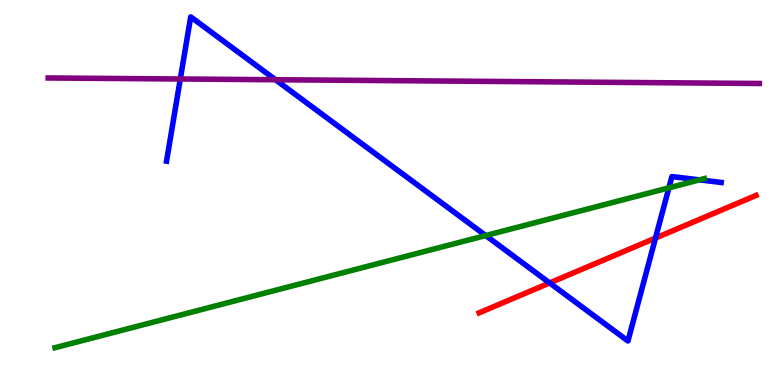[{'lines': ['blue', 'red'], 'intersections': [{'x': 7.09, 'y': 2.65}, {'x': 8.46, 'y': 3.82}]}, {'lines': ['green', 'red'], 'intersections': []}, {'lines': ['purple', 'red'], 'intersections': []}, {'lines': ['blue', 'green'], 'intersections': [{'x': 6.27, 'y': 3.88}, {'x': 8.63, 'y': 5.12}, {'x': 9.03, 'y': 5.33}]}, {'lines': ['blue', 'purple'], 'intersections': [{'x': 2.33, 'y': 7.95}, {'x': 3.55, 'y': 7.93}]}, {'lines': ['green', 'purple'], 'intersections': []}]